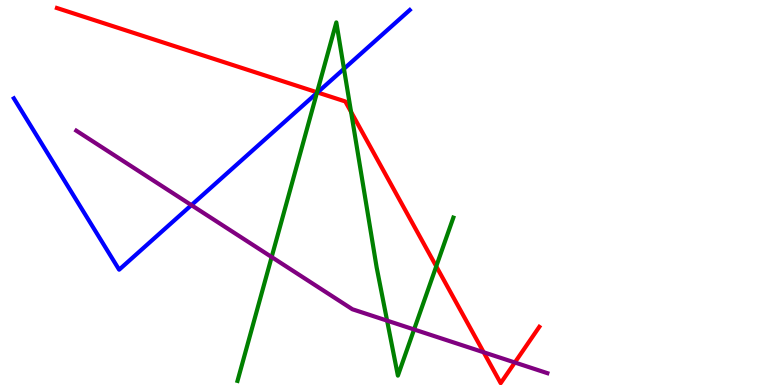[{'lines': ['blue', 'red'], 'intersections': [{'x': 4.1, 'y': 7.6}]}, {'lines': ['green', 'red'], 'intersections': [{'x': 4.09, 'y': 7.6}, {'x': 4.53, 'y': 7.09}, {'x': 5.63, 'y': 3.08}]}, {'lines': ['purple', 'red'], 'intersections': [{'x': 6.24, 'y': 0.85}, {'x': 6.64, 'y': 0.584}]}, {'lines': ['blue', 'green'], 'intersections': [{'x': 4.09, 'y': 7.58}, {'x': 4.44, 'y': 8.21}]}, {'lines': ['blue', 'purple'], 'intersections': [{'x': 2.47, 'y': 4.67}]}, {'lines': ['green', 'purple'], 'intersections': [{'x': 3.51, 'y': 3.32}, {'x': 4.99, 'y': 1.67}, {'x': 5.34, 'y': 1.44}]}]